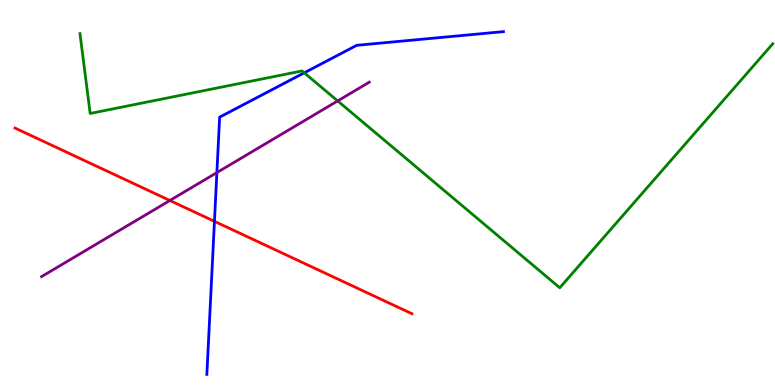[{'lines': ['blue', 'red'], 'intersections': [{'x': 2.77, 'y': 4.25}]}, {'lines': ['green', 'red'], 'intersections': []}, {'lines': ['purple', 'red'], 'intersections': [{'x': 2.19, 'y': 4.79}]}, {'lines': ['blue', 'green'], 'intersections': [{'x': 3.93, 'y': 8.11}]}, {'lines': ['blue', 'purple'], 'intersections': [{'x': 2.8, 'y': 5.52}]}, {'lines': ['green', 'purple'], 'intersections': [{'x': 4.36, 'y': 7.38}]}]